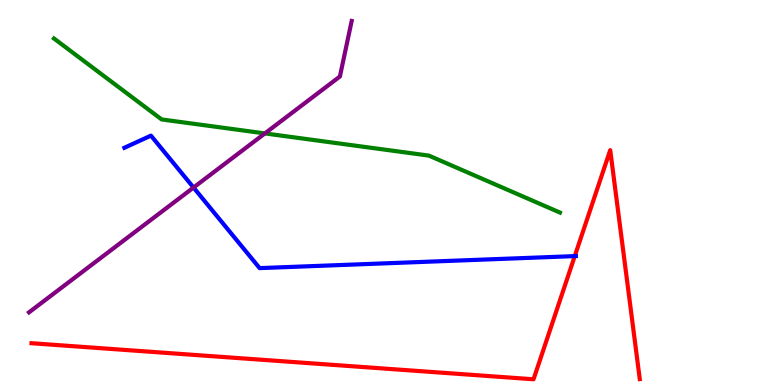[{'lines': ['blue', 'red'], 'intersections': [{'x': 7.42, 'y': 3.35}]}, {'lines': ['green', 'red'], 'intersections': []}, {'lines': ['purple', 'red'], 'intersections': []}, {'lines': ['blue', 'green'], 'intersections': []}, {'lines': ['blue', 'purple'], 'intersections': [{'x': 2.5, 'y': 5.13}]}, {'lines': ['green', 'purple'], 'intersections': [{'x': 3.42, 'y': 6.53}]}]